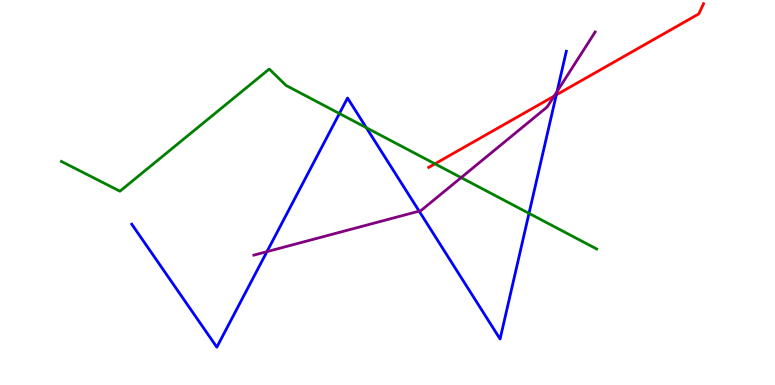[{'lines': ['blue', 'red'], 'intersections': [{'x': 7.18, 'y': 7.54}]}, {'lines': ['green', 'red'], 'intersections': [{'x': 5.61, 'y': 5.74}]}, {'lines': ['purple', 'red'], 'intersections': [{'x': 7.15, 'y': 7.5}]}, {'lines': ['blue', 'green'], 'intersections': [{'x': 4.38, 'y': 7.05}, {'x': 4.73, 'y': 6.68}, {'x': 6.83, 'y': 4.46}]}, {'lines': ['blue', 'purple'], 'intersections': [{'x': 3.44, 'y': 3.46}, {'x': 5.41, 'y': 4.52}, {'x': 7.19, 'y': 7.62}]}, {'lines': ['green', 'purple'], 'intersections': [{'x': 5.95, 'y': 5.39}]}]